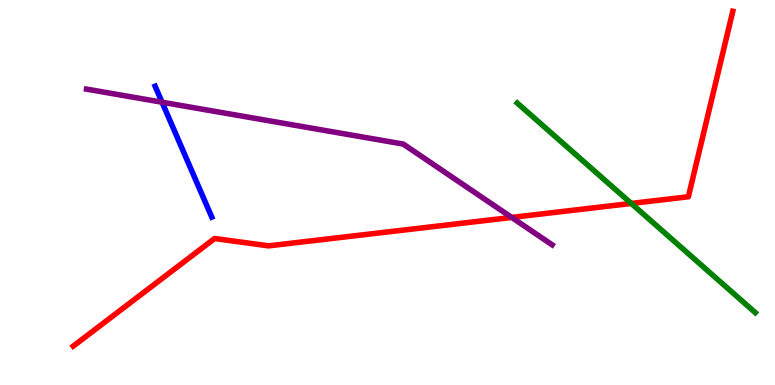[{'lines': ['blue', 'red'], 'intersections': []}, {'lines': ['green', 'red'], 'intersections': [{'x': 8.15, 'y': 4.72}]}, {'lines': ['purple', 'red'], 'intersections': [{'x': 6.6, 'y': 4.35}]}, {'lines': ['blue', 'green'], 'intersections': []}, {'lines': ['blue', 'purple'], 'intersections': [{'x': 2.09, 'y': 7.34}]}, {'lines': ['green', 'purple'], 'intersections': []}]